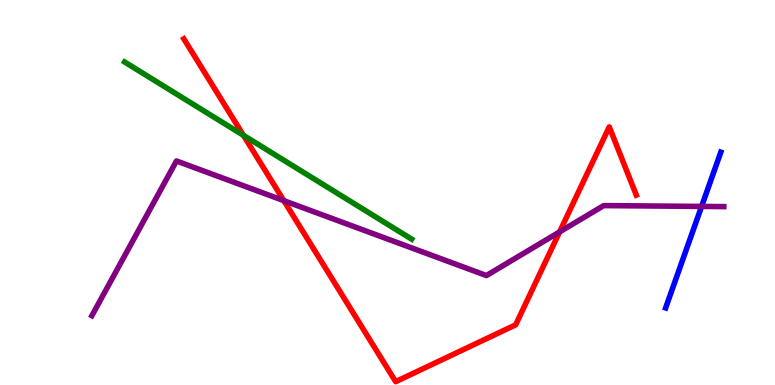[{'lines': ['blue', 'red'], 'intersections': []}, {'lines': ['green', 'red'], 'intersections': [{'x': 3.14, 'y': 6.49}]}, {'lines': ['purple', 'red'], 'intersections': [{'x': 3.66, 'y': 4.79}, {'x': 7.22, 'y': 3.98}]}, {'lines': ['blue', 'green'], 'intersections': []}, {'lines': ['blue', 'purple'], 'intersections': [{'x': 9.05, 'y': 4.64}]}, {'lines': ['green', 'purple'], 'intersections': []}]